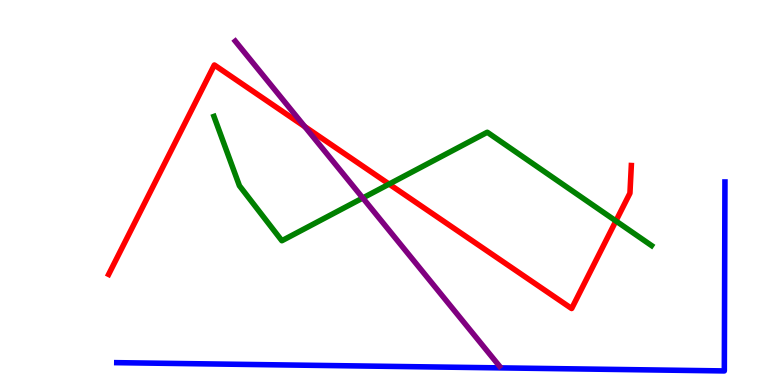[{'lines': ['blue', 'red'], 'intersections': []}, {'lines': ['green', 'red'], 'intersections': [{'x': 5.02, 'y': 5.22}, {'x': 7.95, 'y': 4.26}]}, {'lines': ['purple', 'red'], 'intersections': [{'x': 3.93, 'y': 6.71}]}, {'lines': ['blue', 'green'], 'intersections': []}, {'lines': ['blue', 'purple'], 'intersections': []}, {'lines': ['green', 'purple'], 'intersections': [{'x': 4.68, 'y': 4.86}]}]